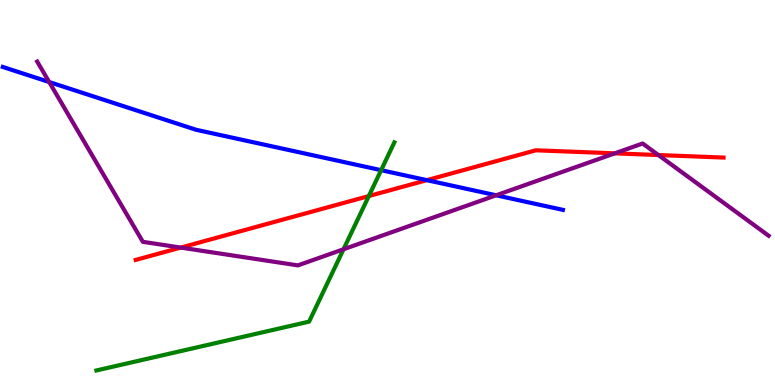[{'lines': ['blue', 'red'], 'intersections': [{'x': 5.51, 'y': 5.32}]}, {'lines': ['green', 'red'], 'intersections': [{'x': 4.76, 'y': 4.91}]}, {'lines': ['purple', 'red'], 'intersections': [{'x': 2.33, 'y': 3.57}, {'x': 7.93, 'y': 6.02}, {'x': 8.5, 'y': 5.97}]}, {'lines': ['blue', 'green'], 'intersections': [{'x': 4.92, 'y': 5.58}]}, {'lines': ['blue', 'purple'], 'intersections': [{'x': 0.635, 'y': 7.87}, {'x': 6.4, 'y': 4.93}]}, {'lines': ['green', 'purple'], 'intersections': [{'x': 4.43, 'y': 3.53}]}]